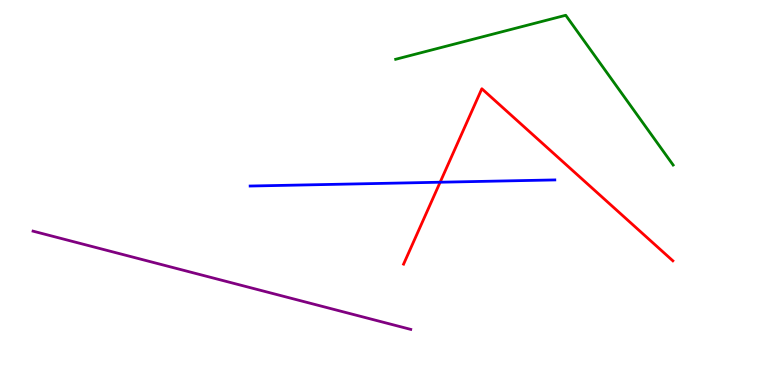[{'lines': ['blue', 'red'], 'intersections': [{'x': 5.68, 'y': 5.27}]}, {'lines': ['green', 'red'], 'intersections': []}, {'lines': ['purple', 'red'], 'intersections': []}, {'lines': ['blue', 'green'], 'intersections': []}, {'lines': ['blue', 'purple'], 'intersections': []}, {'lines': ['green', 'purple'], 'intersections': []}]